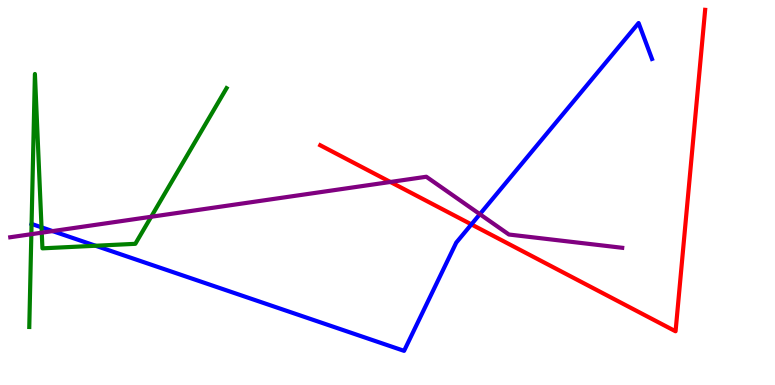[{'lines': ['blue', 'red'], 'intersections': [{'x': 6.08, 'y': 4.17}]}, {'lines': ['green', 'red'], 'intersections': []}, {'lines': ['purple', 'red'], 'intersections': [{'x': 5.04, 'y': 5.27}]}, {'lines': ['blue', 'green'], 'intersections': [{'x': 0.536, 'y': 4.1}, {'x': 1.23, 'y': 3.62}]}, {'lines': ['blue', 'purple'], 'intersections': [{'x': 0.679, 'y': 4.0}, {'x': 6.19, 'y': 4.44}]}, {'lines': ['green', 'purple'], 'intersections': [{'x': 0.404, 'y': 3.92}, {'x': 0.539, 'y': 3.96}, {'x': 1.95, 'y': 4.37}]}]